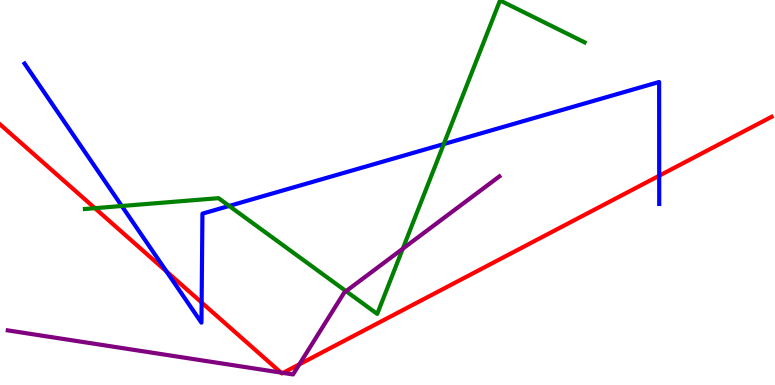[{'lines': ['blue', 'red'], 'intersections': [{'x': 2.15, 'y': 2.95}, {'x': 2.6, 'y': 2.14}, {'x': 8.51, 'y': 5.44}]}, {'lines': ['green', 'red'], 'intersections': [{'x': 1.22, 'y': 4.59}]}, {'lines': ['purple', 'red'], 'intersections': [{'x': 3.62, 'y': 0.323}, {'x': 3.65, 'y': 0.314}, {'x': 3.86, 'y': 0.537}]}, {'lines': ['blue', 'green'], 'intersections': [{'x': 1.57, 'y': 4.65}, {'x': 2.96, 'y': 4.65}, {'x': 5.73, 'y': 6.26}]}, {'lines': ['blue', 'purple'], 'intersections': []}, {'lines': ['green', 'purple'], 'intersections': [{'x': 4.47, 'y': 2.44}, {'x': 5.2, 'y': 3.54}]}]